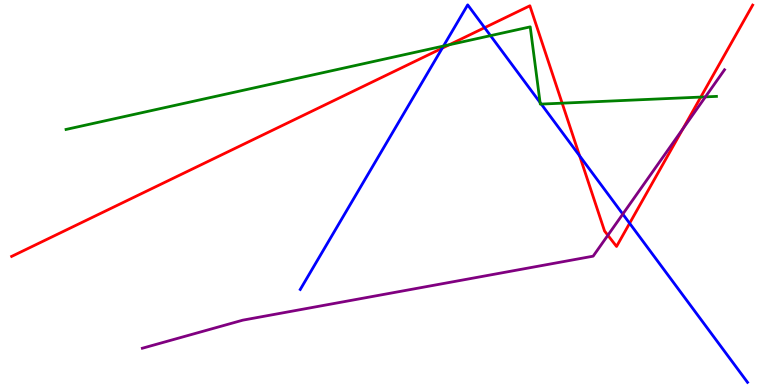[{'lines': ['blue', 'red'], 'intersections': [{'x': 5.71, 'y': 8.75}, {'x': 6.25, 'y': 9.28}, {'x': 7.48, 'y': 5.95}, {'x': 8.12, 'y': 4.2}]}, {'lines': ['green', 'red'], 'intersections': [{'x': 5.8, 'y': 8.84}, {'x': 7.25, 'y': 7.32}, {'x': 9.04, 'y': 7.48}]}, {'lines': ['purple', 'red'], 'intersections': [{'x': 7.84, 'y': 3.89}, {'x': 8.81, 'y': 6.65}]}, {'lines': ['blue', 'green'], 'intersections': [{'x': 5.72, 'y': 8.8}, {'x': 6.33, 'y': 9.07}, {'x': 6.97, 'y': 7.34}, {'x': 6.98, 'y': 7.3}]}, {'lines': ['blue', 'purple'], 'intersections': [{'x': 8.04, 'y': 4.44}]}, {'lines': ['green', 'purple'], 'intersections': [{'x': 9.1, 'y': 7.48}]}]